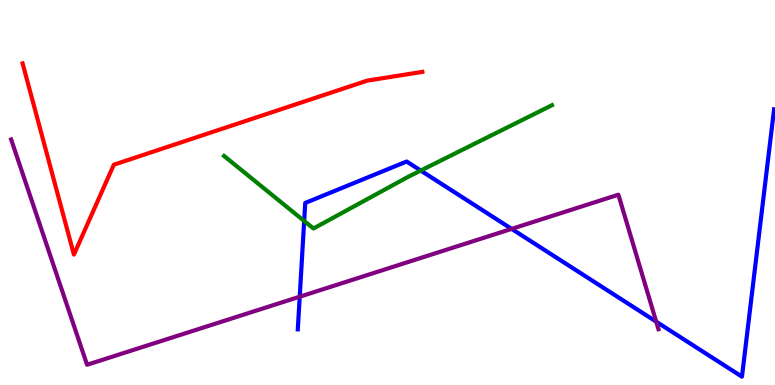[{'lines': ['blue', 'red'], 'intersections': []}, {'lines': ['green', 'red'], 'intersections': []}, {'lines': ['purple', 'red'], 'intersections': []}, {'lines': ['blue', 'green'], 'intersections': [{'x': 3.92, 'y': 4.26}, {'x': 5.43, 'y': 5.57}]}, {'lines': ['blue', 'purple'], 'intersections': [{'x': 3.87, 'y': 2.29}, {'x': 6.6, 'y': 4.05}, {'x': 8.47, 'y': 1.65}]}, {'lines': ['green', 'purple'], 'intersections': []}]